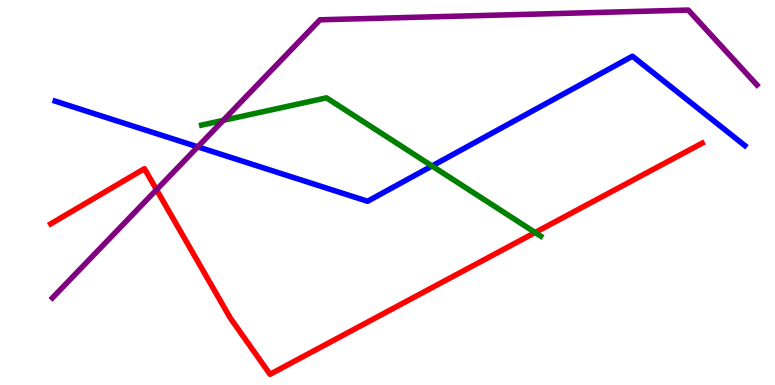[{'lines': ['blue', 'red'], 'intersections': []}, {'lines': ['green', 'red'], 'intersections': [{'x': 6.9, 'y': 3.96}]}, {'lines': ['purple', 'red'], 'intersections': [{'x': 2.02, 'y': 5.07}]}, {'lines': ['blue', 'green'], 'intersections': [{'x': 5.57, 'y': 5.69}]}, {'lines': ['blue', 'purple'], 'intersections': [{'x': 2.55, 'y': 6.19}]}, {'lines': ['green', 'purple'], 'intersections': [{'x': 2.88, 'y': 6.87}]}]